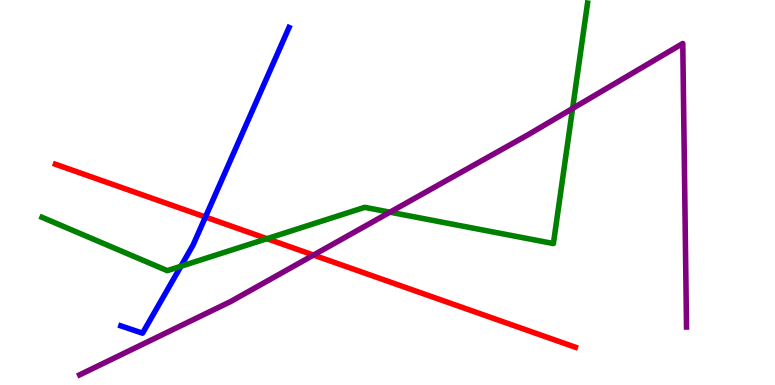[{'lines': ['blue', 'red'], 'intersections': [{'x': 2.65, 'y': 4.36}]}, {'lines': ['green', 'red'], 'intersections': [{'x': 3.44, 'y': 3.8}]}, {'lines': ['purple', 'red'], 'intersections': [{'x': 4.05, 'y': 3.37}]}, {'lines': ['blue', 'green'], 'intersections': [{'x': 2.33, 'y': 3.08}]}, {'lines': ['blue', 'purple'], 'intersections': []}, {'lines': ['green', 'purple'], 'intersections': [{'x': 5.03, 'y': 4.49}, {'x': 7.39, 'y': 7.18}]}]